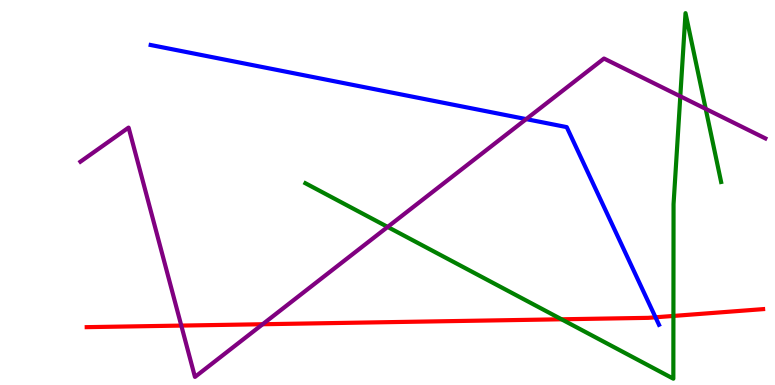[{'lines': ['blue', 'red'], 'intersections': [{'x': 8.46, 'y': 1.76}]}, {'lines': ['green', 'red'], 'intersections': [{'x': 7.25, 'y': 1.71}, {'x': 8.69, 'y': 1.79}]}, {'lines': ['purple', 'red'], 'intersections': [{'x': 2.34, 'y': 1.54}, {'x': 3.39, 'y': 1.58}]}, {'lines': ['blue', 'green'], 'intersections': []}, {'lines': ['blue', 'purple'], 'intersections': [{'x': 6.79, 'y': 6.91}]}, {'lines': ['green', 'purple'], 'intersections': [{'x': 5.0, 'y': 4.11}, {'x': 8.78, 'y': 7.5}, {'x': 9.11, 'y': 7.17}]}]